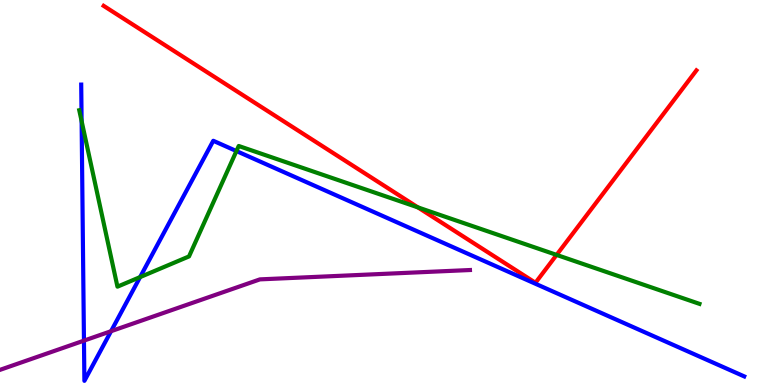[{'lines': ['blue', 'red'], 'intersections': []}, {'lines': ['green', 'red'], 'intersections': [{'x': 5.39, 'y': 4.61}, {'x': 7.18, 'y': 3.38}]}, {'lines': ['purple', 'red'], 'intersections': []}, {'lines': ['blue', 'green'], 'intersections': [{'x': 1.05, 'y': 6.86}, {'x': 1.81, 'y': 2.8}, {'x': 3.05, 'y': 6.08}]}, {'lines': ['blue', 'purple'], 'intersections': [{'x': 1.08, 'y': 1.15}, {'x': 1.43, 'y': 1.4}]}, {'lines': ['green', 'purple'], 'intersections': []}]